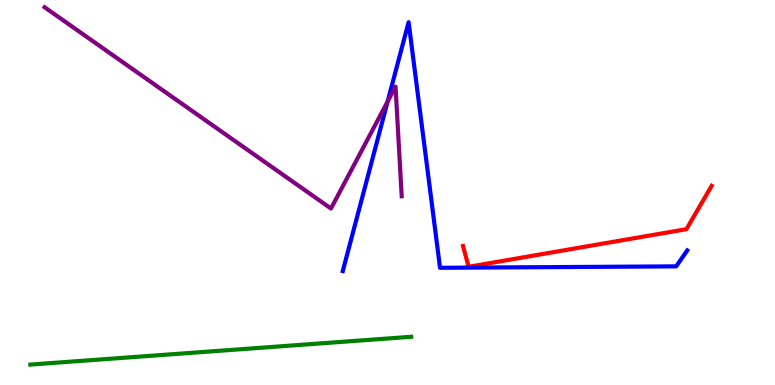[{'lines': ['blue', 'red'], 'intersections': []}, {'lines': ['green', 'red'], 'intersections': []}, {'lines': ['purple', 'red'], 'intersections': []}, {'lines': ['blue', 'green'], 'intersections': []}, {'lines': ['blue', 'purple'], 'intersections': [{'x': 5.0, 'y': 7.36}]}, {'lines': ['green', 'purple'], 'intersections': []}]